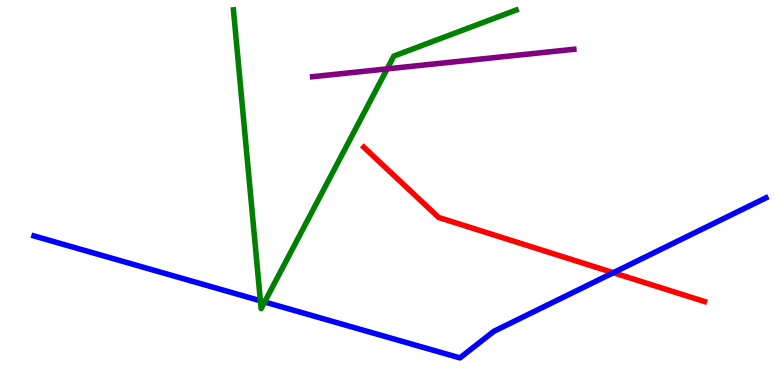[{'lines': ['blue', 'red'], 'intersections': [{'x': 7.91, 'y': 2.92}]}, {'lines': ['green', 'red'], 'intersections': []}, {'lines': ['purple', 'red'], 'intersections': []}, {'lines': ['blue', 'green'], 'intersections': [{'x': 3.36, 'y': 2.19}, {'x': 3.41, 'y': 2.16}]}, {'lines': ['blue', 'purple'], 'intersections': []}, {'lines': ['green', 'purple'], 'intersections': [{'x': 5.0, 'y': 8.21}]}]